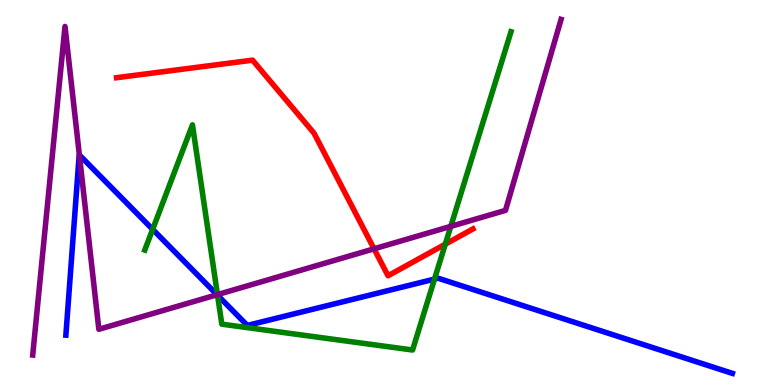[{'lines': ['blue', 'red'], 'intersections': []}, {'lines': ['green', 'red'], 'intersections': [{'x': 5.75, 'y': 3.66}]}, {'lines': ['purple', 'red'], 'intersections': [{'x': 4.83, 'y': 3.54}]}, {'lines': ['blue', 'green'], 'intersections': [{'x': 1.97, 'y': 4.04}, {'x': 2.81, 'y': 2.33}, {'x': 5.61, 'y': 2.75}]}, {'lines': ['blue', 'purple'], 'intersections': [{'x': 1.02, 'y': 5.97}, {'x': 2.8, 'y': 2.34}]}, {'lines': ['green', 'purple'], 'intersections': [{'x': 2.81, 'y': 2.35}, {'x': 5.82, 'y': 4.12}]}]